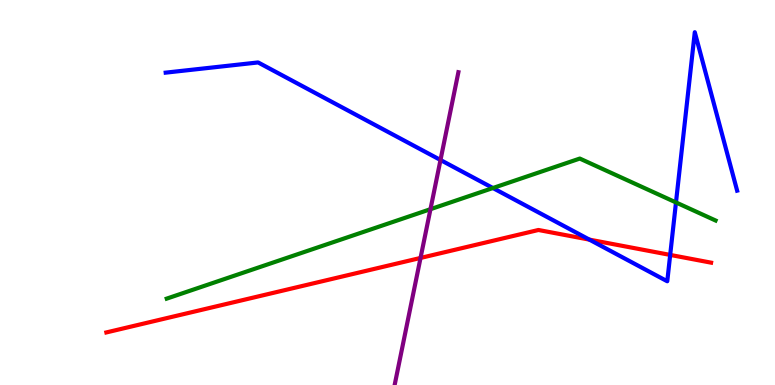[{'lines': ['blue', 'red'], 'intersections': [{'x': 7.61, 'y': 3.78}, {'x': 8.65, 'y': 3.38}]}, {'lines': ['green', 'red'], 'intersections': []}, {'lines': ['purple', 'red'], 'intersections': [{'x': 5.43, 'y': 3.3}]}, {'lines': ['blue', 'green'], 'intersections': [{'x': 6.36, 'y': 5.12}, {'x': 8.72, 'y': 4.74}]}, {'lines': ['blue', 'purple'], 'intersections': [{'x': 5.68, 'y': 5.84}]}, {'lines': ['green', 'purple'], 'intersections': [{'x': 5.55, 'y': 4.57}]}]